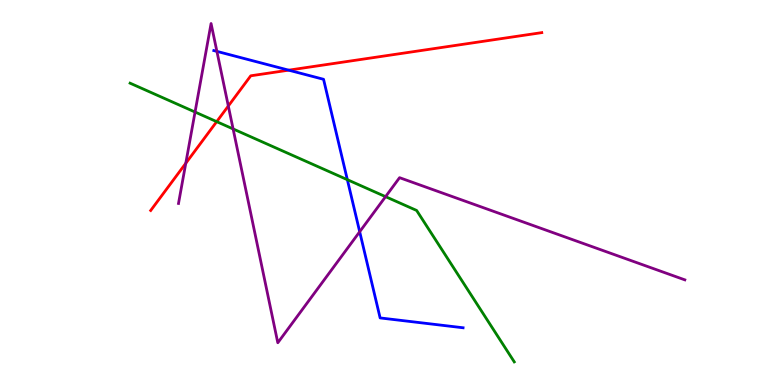[{'lines': ['blue', 'red'], 'intersections': [{'x': 3.72, 'y': 8.18}]}, {'lines': ['green', 'red'], 'intersections': [{'x': 2.8, 'y': 6.84}]}, {'lines': ['purple', 'red'], 'intersections': [{'x': 2.4, 'y': 5.76}, {'x': 2.95, 'y': 7.25}]}, {'lines': ['blue', 'green'], 'intersections': [{'x': 4.48, 'y': 5.33}]}, {'lines': ['blue', 'purple'], 'intersections': [{'x': 2.8, 'y': 8.67}, {'x': 4.64, 'y': 3.98}]}, {'lines': ['green', 'purple'], 'intersections': [{'x': 2.52, 'y': 7.09}, {'x': 3.01, 'y': 6.65}, {'x': 4.97, 'y': 4.89}]}]